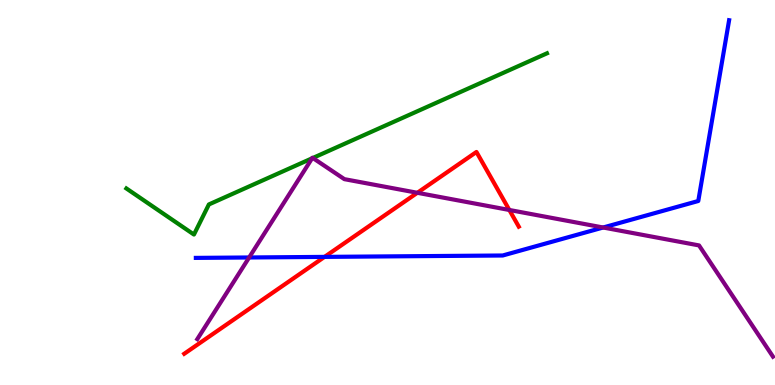[{'lines': ['blue', 'red'], 'intersections': [{'x': 4.19, 'y': 3.33}]}, {'lines': ['green', 'red'], 'intersections': []}, {'lines': ['purple', 'red'], 'intersections': [{'x': 5.39, 'y': 4.99}, {'x': 6.57, 'y': 4.55}]}, {'lines': ['blue', 'green'], 'intersections': []}, {'lines': ['blue', 'purple'], 'intersections': [{'x': 3.21, 'y': 3.31}, {'x': 7.78, 'y': 4.09}]}, {'lines': ['green', 'purple'], 'intersections': [{'x': 4.03, 'y': 5.89}, {'x': 4.04, 'y': 5.9}]}]